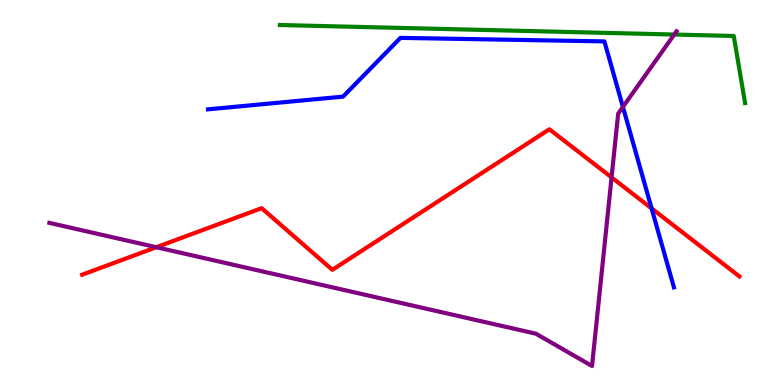[{'lines': ['blue', 'red'], 'intersections': [{'x': 8.41, 'y': 4.59}]}, {'lines': ['green', 'red'], 'intersections': []}, {'lines': ['purple', 'red'], 'intersections': [{'x': 2.02, 'y': 3.58}, {'x': 7.89, 'y': 5.39}]}, {'lines': ['blue', 'green'], 'intersections': []}, {'lines': ['blue', 'purple'], 'intersections': [{'x': 8.04, 'y': 7.22}]}, {'lines': ['green', 'purple'], 'intersections': [{'x': 8.7, 'y': 9.1}]}]